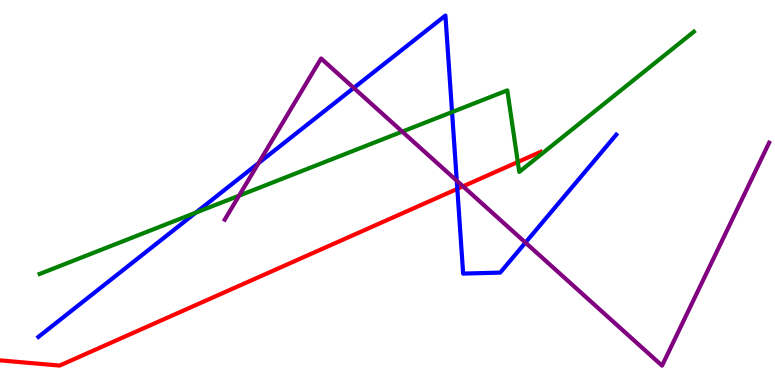[{'lines': ['blue', 'red'], 'intersections': [{'x': 5.9, 'y': 5.09}]}, {'lines': ['green', 'red'], 'intersections': [{'x': 6.68, 'y': 5.79}]}, {'lines': ['purple', 'red'], 'intersections': [{'x': 5.97, 'y': 5.16}]}, {'lines': ['blue', 'green'], 'intersections': [{'x': 2.53, 'y': 4.48}, {'x': 5.83, 'y': 7.09}]}, {'lines': ['blue', 'purple'], 'intersections': [{'x': 3.34, 'y': 5.76}, {'x': 4.56, 'y': 7.72}, {'x': 5.89, 'y': 5.31}, {'x': 6.78, 'y': 3.7}]}, {'lines': ['green', 'purple'], 'intersections': [{'x': 3.08, 'y': 4.92}, {'x': 5.19, 'y': 6.58}]}]